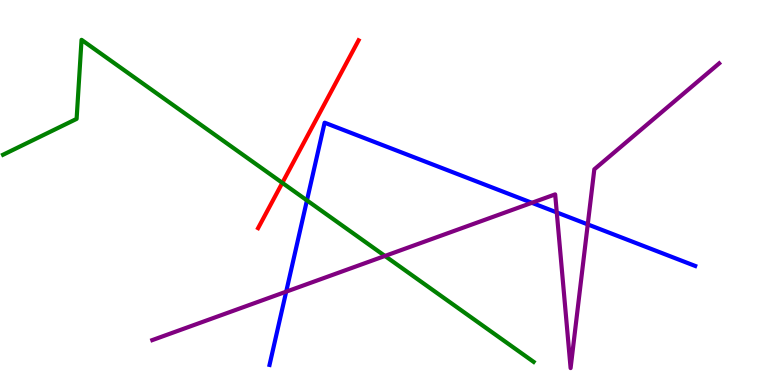[{'lines': ['blue', 'red'], 'intersections': []}, {'lines': ['green', 'red'], 'intersections': [{'x': 3.64, 'y': 5.25}]}, {'lines': ['purple', 'red'], 'intersections': []}, {'lines': ['blue', 'green'], 'intersections': [{'x': 3.96, 'y': 4.8}]}, {'lines': ['blue', 'purple'], 'intersections': [{'x': 3.69, 'y': 2.42}, {'x': 6.86, 'y': 4.73}, {'x': 7.18, 'y': 4.48}, {'x': 7.58, 'y': 4.17}]}, {'lines': ['green', 'purple'], 'intersections': [{'x': 4.97, 'y': 3.35}]}]